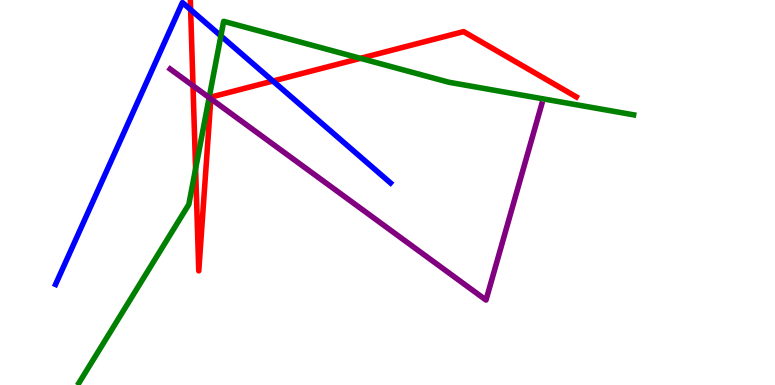[{'lines': ['blue', 'red'], 'intersections': [{'x': 2.46, 'y': 9.75}, {'x': 3.52, 'y': 7.9}]}, {'lines': ['green', 'red'], 'intersections': [{'x': 2.52, 'y': 5.61}, {'x': 4.65, 'y': 8.48}]}, {'lines': ['purple', 'red'], 'intersections': [{'x': 2.49, 'y': 7.77}, {'x': 2.72, 'y': 7.43}]}, {'lines': ['blue', 'green'], 'intersections': [{'x': 2.85, 'y': 9.07}]}, {'lines': ['blue', 'purple'], 'intersections': []}, {'lines': ['green', 'purple'], 'intersections': [{'x': 2.7, 'y': 7.47}]}]